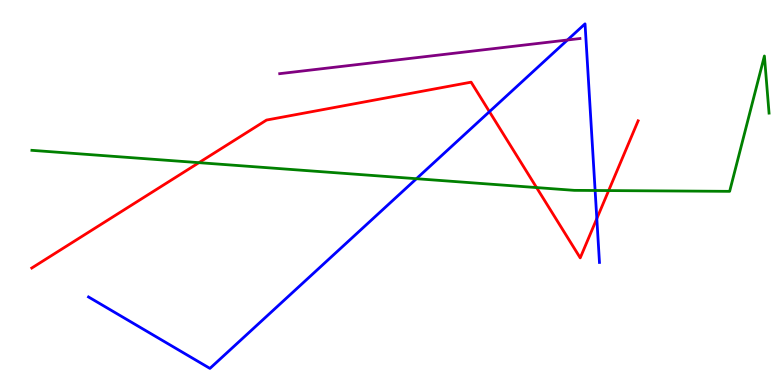[{'lines': ['blue', 'red'], 'intersections': [{'x': 6.32, 'y': 7.1}, {'x': 7.7, 'y': 4.32}]}, {'lines': ['green', 'red'], 'intersections': [{'x': 2.57, 'y': 5.78}, {'x': 6.92, 'y': 5.13}, {'x': 7.85, 'y': 5.05}]}, {'lines': ['purple', 'red'], 'intersections': []}, {'lines': ['blue', 'green'], 'intersections': [{'x': 5.37, 'y': 5.36}, {'x': 7.68, 'y': 5.05}]}, {'lines': ['blue', 'purple'], 'intersections': [{'x': 7.32, 'y': 8.96}]}, {'lines': ['green', 'purple'], 'intersections': []}]